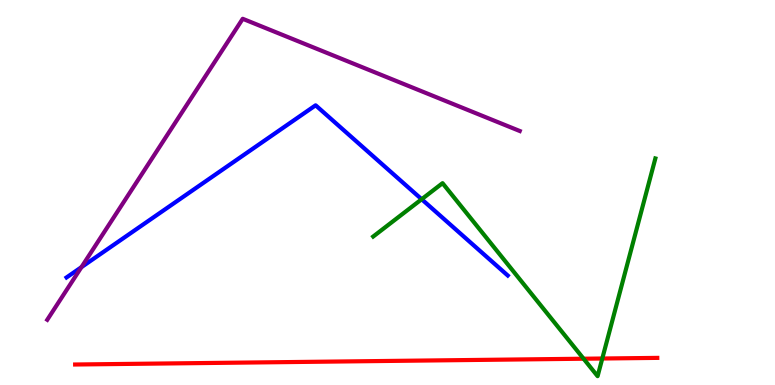[{'lines': ['blue', 'red'], 'intersections': []}, {'lines': ['green', 'red'], 'intersections': [{'x': 7.53, 'y': 0.682}, {'x': 7.77, 'y': 0.688}]}, {'lines': ['purple', 'red'], 'intersections': []}, {'lines': ['blue', 'green'], 'intersections': [{'x': 5.44, 'y': 4.82}]}, {'lines': ['blue', 'purple'], 'intersections': [{'x': 1.05, 'y': 3.06}]}, {'lines': ['green', 'purple'], 'intersections': []}]